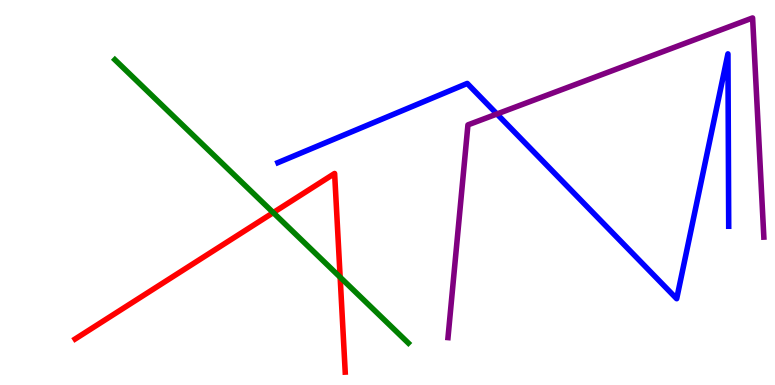[{'lines': ['blue', 'red'], 'intersections': []}, {'lines': ['green', 'red'], 'intersections': [{'x': 3.53, 'y': 4.48}, {'x': 4.39, 'y': 2.8}]}, {'lines': ['purple', 'red'], 'intersections': []}, {'lines': ['blue', 'green'], 'intersections': []}, {'lines': ['blue', 'purple'], 'intersections': [{'x': 6.41, 'y': 7.04}]}, {'lines': ['green', 'purple'], 'intersections': []}]